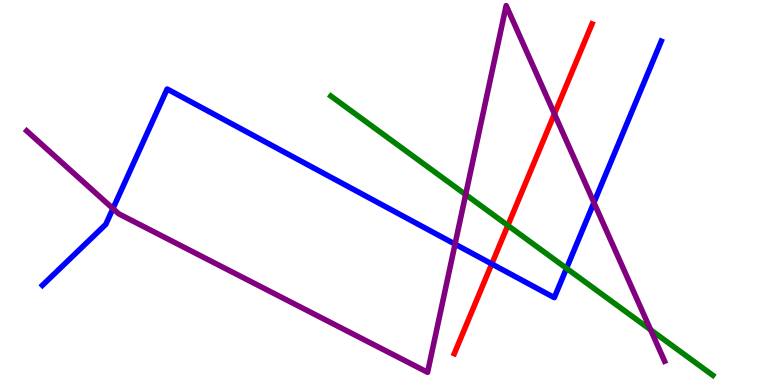[{'lines': ['blue', 'red'], 'intersections': [{'x': 6.35, 'y': 3.14}]}, {'lines': ['green', 'red'], 'intersections': [{'x': 6.55, 'y': 4.14}]}, {'lines': ['purple', 'red'], 'intersections': [{'x': 7.15, 'y': 7.04}]}, {'lines': ['blue', 'green'], 'intersections': [{'x': 7.31, 'y': 3.03}]}, {'lines': ['blue', 'purple'], 'intersections': [{'x': 1.46, 'y': 4.58}, {'x': 5.87, 'y': 3.66}, {'x': 7.66, 'y': 4.74}]}, {'lines': ['green', 'purple'], 'intersections': [{'x': 6.01, 'y': 4.95}, {'x': 8.4, 'y': 1.43}]}]